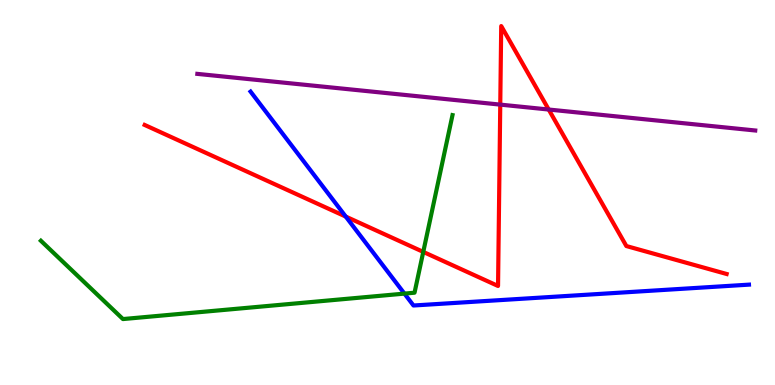[{'lines': ['blue', 'red'], 'intersections': [{'x': 4.46, 'y': 4.37}]}, {'lines': ['green', 'red'], 'intersections': [{'x': 5.46, 'y': 3.46}]}, {'lines': ['purple', 'red'], 'intersections': [{'x': 6.45, 'y': 7.28}, {'x': 7.08, 'y': 7.16}]}, {'lines': ['blue', 'green'], 'intersections': [{'x': 5.22, 'y': 2.37}]}, {'lines': ['blue', 'purple'], 'intersections': []}, {'lines': ['green', 'purple'], 'intersections': []}]